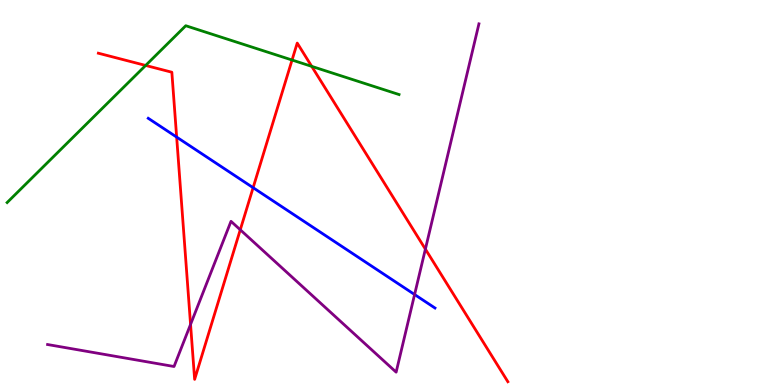[{'lines': ['blue', 'red'], 'intersections': [{'x': 2.28, 'y': 6.44}, {'x': 3.27, 'y': 5.13}]}, {'lines': ['green', 'red'], 'intersections': [{'x': 1.88, 'y': 8.3}, {'x': 3.77, 'y': 8.44}, {'x': 4.02, 'y': 8.28}]}, {'lines': ['purple', 'red'], 'intersections': [{'x': 2.46, 'y': 1.57}, {'x': 3.1, 'y': 4.03}, {'x': 5.49, 'y': 3.53}]}, {'lines': ['blue', 'green'], 'intersections': []}, {'lines': ['blue', 'purple'], 'intersections': [{'x': 5.35, 'y': 2.35}]}, {'lines': ['green', 'purple'], 'intersections': []}]